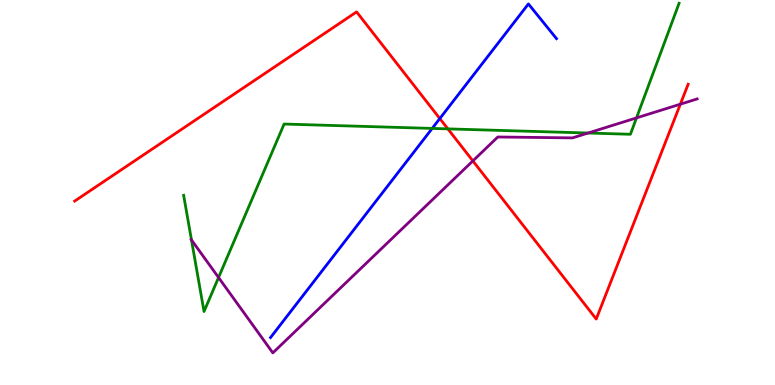[{'lines': ['blue', 'red'], 'intersections': [{'x': 5.67, 'y': 6.92}]}, {'lines': ['green', 'red'], 'intersections': [{'x': 5.78, 'y': 6.65}]}, {'lines': ['purple', 'red'], 'intersections': [{'x': 6.1, 'y': 5.82}, {'x': 8.78, 'y': 7.29}]}, {'lines': ['blue', 'green'], 'intersections': [{'x': 5.58, 'y': 6.66}]}, {'lines': ['blue', 'purple'], 'intersections': []}, {'lines': ['green', 'purple'], 'intersections': [{'x': 2.47, 'y': 3.77}, {'x': 2.82, 'y': 2.79}, {'x': 7.59, 'y': 6.54}, {'x': 8.21, 'y': 6.94}]}]